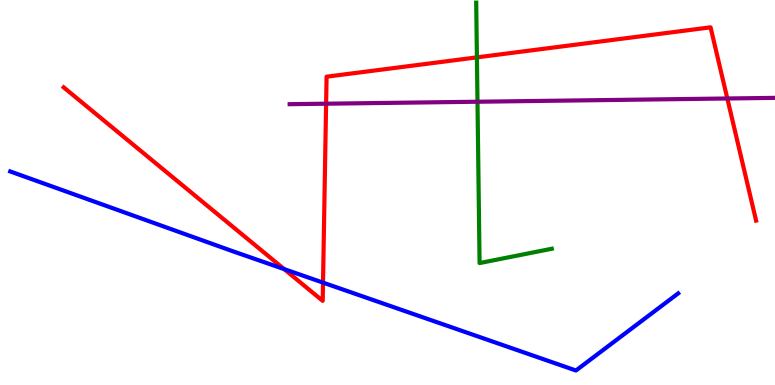[{'lines': ['blue', 'red'], 'intersections': [{'x': 3.67, 'y': 3.01}, {'x': 4.17, 'y': 2.66}]}, {'lines': ['green', 'red'], 'intersections': [{'x': 6.15, 'y': 8.51}]}, {'lines': ['purple', 'red'], 'intersections': [{'x': 4.21, 'y': 7.31}, {'x': 9.38, 'y': 7.44}]}, {'lines': ['blue', 'green'], 'intersections': []}, {'lines': ['blue', 'purple'], 'intersections': []}, {'lines': ['green', 'purple'], 'intersections': [{'x': 6.16, 'y': 7.36}]}]